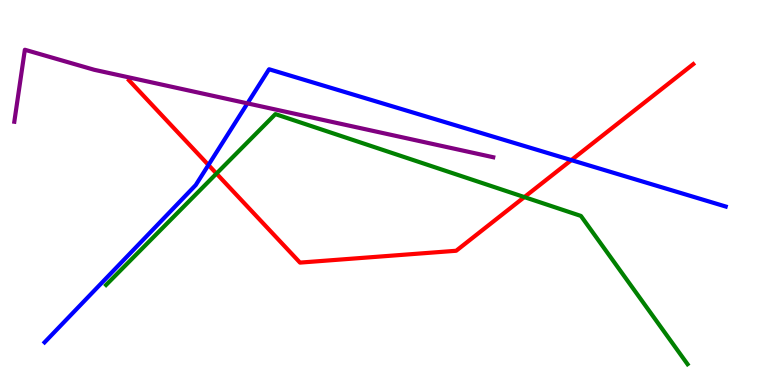[{'lines': ['blue', 'red'], 'intersections': [{'x': 2.69, 'y': 5.71}, {'x': 7.37, 'y': 5.84}]}, {'lines': ['green', 'red'], 'intersections': [{'x': 2.79, 'y': 5.49}, {'x': 6.77, 'y': 4.88}]}, {'lines': ['purple', 'red'], 'intersections': []}, {'lines': ['blue', 'green'], 'intersections': []}, {'lines': ['blue', 'purple'], 'intersections': [{'x': 3.19, 'y': 7.32}]}, {'lines': ['green', 'purple'], 'intersections': []}]